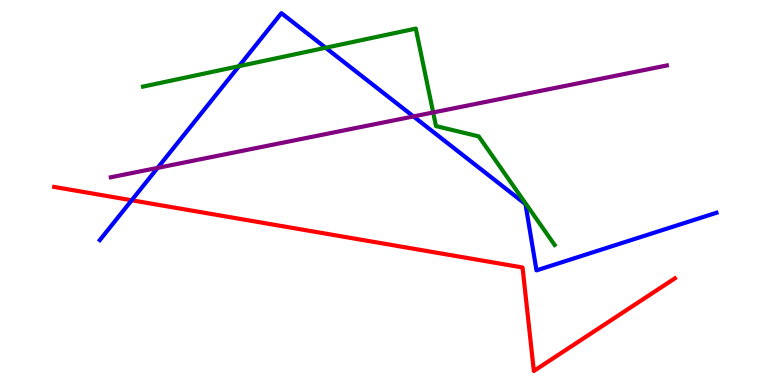[{'lines': ['blue', 'red'], 'intersections': [{'x': 1.7, 'y': 4.8}]}, {'lines': ['green', 'red'], 'intersections': []}, {'lines': ['purple', 'red'], 'intersections': []}, {'lines': ['blue', 'green'], 'intersections': [{'x': 3.08, 'y': 8.28}, {'x': 4.2, 'y': 8.76}]}, {'lines': ['blue', 'purple'], 'intersections': [{'x': 2.03, 'y': 5.64}, {'x': 5.33, 'y': 6.98}]}, {'lines': ['green', 'purple'], 'intersections': [{'x': 5.59, 'y': 7.08}]}]